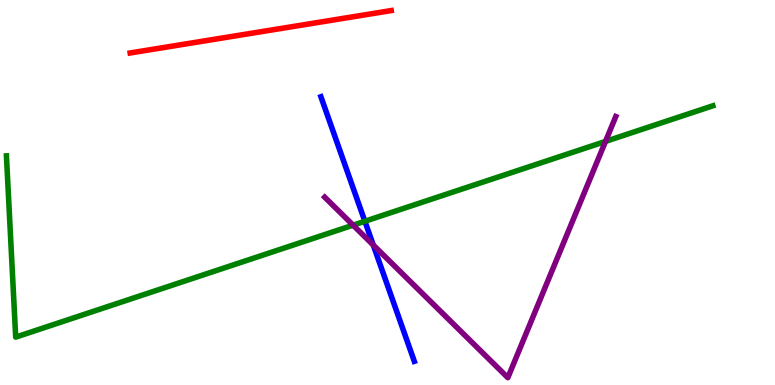[{'lines': ['blue', 'red'], 'intersections': []}, {'lines': ['green', 'red'], 'intersections': []}, {'lines': ['purple', 'red'], 'intersections': []}, {'lines': ['blue', 'green'], 'intersections': [{'x': 4.71, 'y': 4.25}]}, {'lines': ['blue', 'purple'], 'intersections': [{'x': 4.82, 'y': 3.64}]}, {'lines': ['green', 'purple'], 'intersections': [{'x': 4.56, 'y': 4.15}, {'x': 7.81, 'y': 6.33}]}]